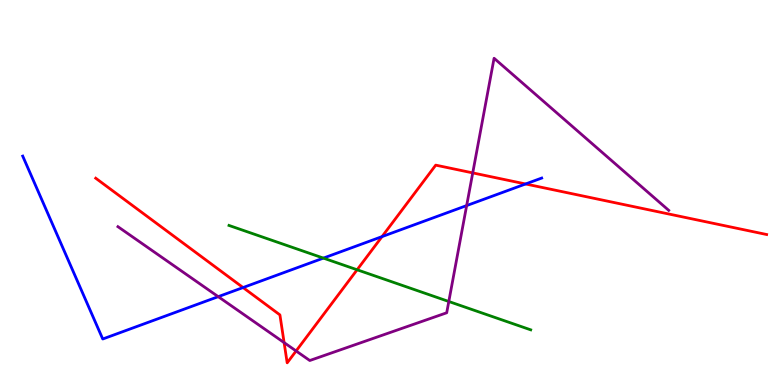[{'lines': ['blue', 'red'], 'intersections': [{'x': 3.14, 'y': 2.53}, {'x': 4.93, 'y': 3.85}, {'x': 6.78, 'y': 5.22}]}, {'lines': ['green', 'red'], 'intersections': [{'x': 4.61, 'y': 2.99}]}, {'lines': ['purple', 'red'], 'intersections': [{'x': 3.67, 'y': 1.1}, {'x': 3.82, 'y': 0.884}, {'x': 6.1, 'y': 5.51}]}, {'lines': ['blue', 'green'], 'intersections': [{'x': 4.17, 'y': 3.3}]}, {'lines': ['blue', 'purple'], 'intersections': [{'x': 2.82, 'y': 2.29}, {'x': 6.02, 'y': 4.66}]}, {'lines': ['green', 'purple'], 'intersections': [{'x': 5.79, 'y': 2.17}]}]